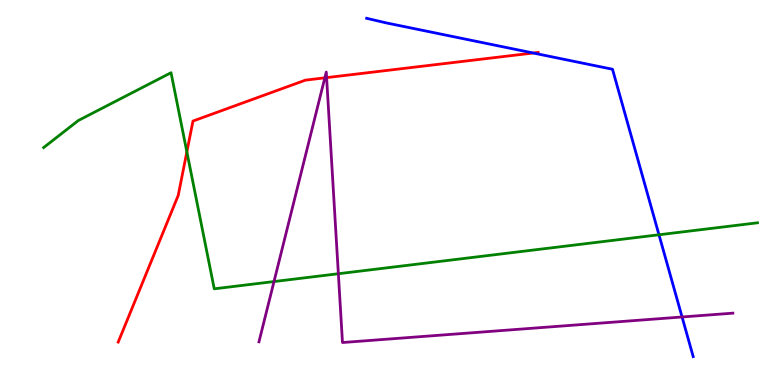[{'lines': ['blue', 'red'], 'intersections': [{'x': 6.88, 'y': 8.62}]}, {'lines': ['green', 'red'], 'intersections': [{'x': 2.41, 'y': 6.06}]}, {'lines': ['purple', 'red'], 'intersections': [{'x': 4.19, 'y': 7.98}, {'x': 4.21, 'y': 7.98}]}, {'lines': ['blue', 'green'], 'intersections': [{'x': 8.5, 'y': 3.9}]}, {'lines': ['blue', 'purple'], 'intersections': [{'x': 8.8, 'y': 1.77}]}, {'lines': ['green', 'purple'], 'intersections': [{'x': 3.54, 'y': 2.69}, {'x': 4.37, 'y': 2.89}]}]